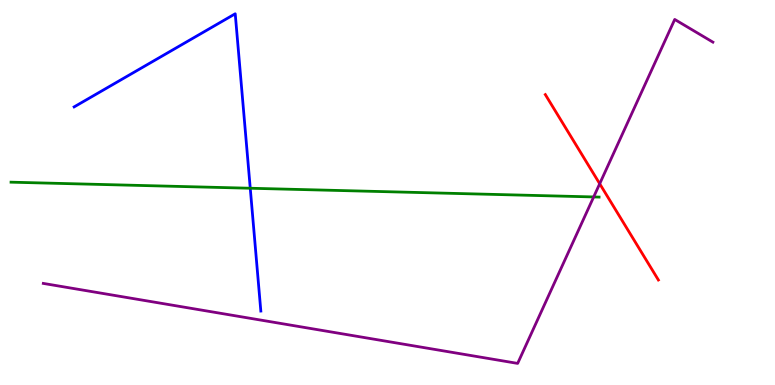[{'lines': ['blue', 'red'], 'intersections': []}, {'lines': ['green', 'red'], 'intersections': []}, {'lines': ['purple', 'red'], 'intersections': [{'x': 7.74, 'y': 5.23}]}, {'lines': ['blue', 'green'], 'intersections': [{'x': 3.23, 'y': 5.11}]}, {'lines': ['blue', 'purple'], 'intersections': []}, {'lines': ['green', 'purple'], 'intersections': [{'x': 7.66, 'y': 4.88}]}]